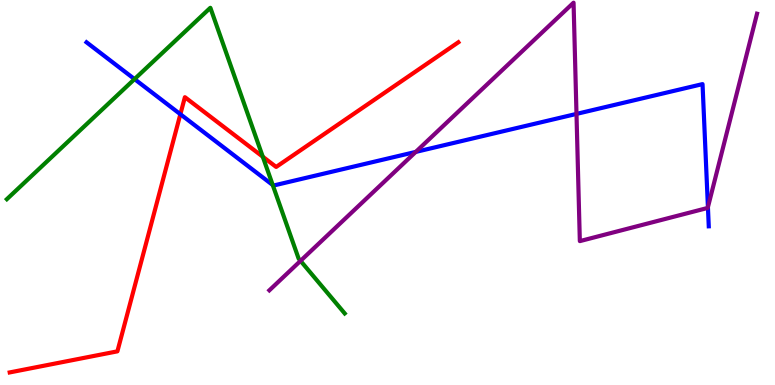[{'lines': ['blue', 'red'], 'intersections': [{'x': 2.33, 'y': 7.03}]}, {'lines': ['green', 'red'], 'intersections': [{'x': 3.39, 'y': 5.93}]}, {'lines': ['purple', 'red'], 'intersections': []}, {'lines': ['blue', 'green'], 'intersections': [{'x': 1.74, 'y': 7.95}, {'x': 3.52, 'y': 5.19}]}, {'lines': ['blue', 'purple'], 'intersections': [{'x': 5.36, 'y': 6.05}, {'x': 7.44, 'y': 7.04}, {'x': 9.13, 'y': 4.62}]}, {'lines': ['green', 'purple'], 'intersections': [{'x': 3.88, 'y': 3.22}]}]